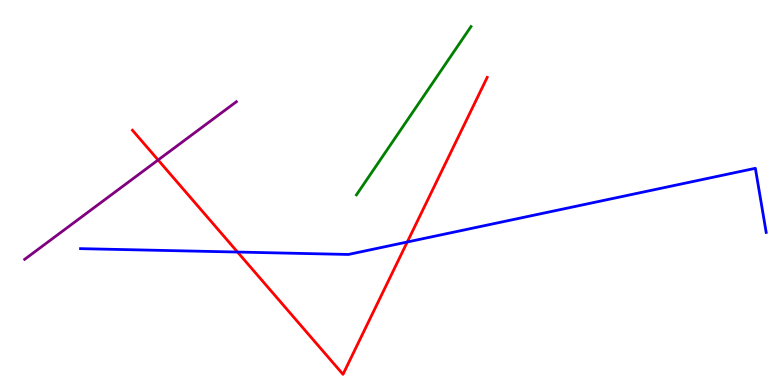[{'lines': ['blue', 'red'], 'intersections': [{'x': 3.06, 'y': 3.45}, {'x': 5.26, 'y': 3.71}]}, {'lines': ['green', 'red'], 'intersections': []}, {'lines': ['purple', 'red'], 'intersections': [{'x': 2.04, 'y': 5.84}]}, {'lines': ['blue', 'green'], 'intersections': []}, {'lines': ['blue', 'purple'], 'intersections': []}, {'lines': ['green', 'purple'], 'intersections': []}]